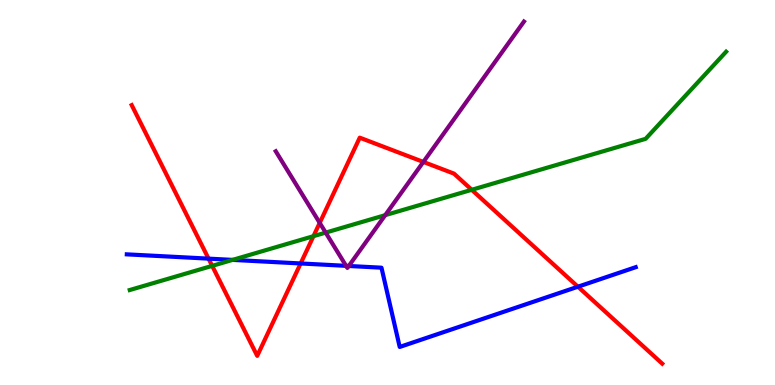[{'lines': ['blue', 'red'], 'intersections': [{'x': 2.69, 'y': 3.28}, {'x': 3.88, 'y': 3.16}, {'x': 7.46, 'y': 2.55}]}, {'lines': ['green', 'red'], 'intersections': [{'x': 2.74, 'y': 3.09}, {'x': 4.04, 'y': 3.87}, {'x': 6.09, 'y': 5.07}]}, {'lines': ['purple', 'red'], 'intersections': [{'x': 4.13, 'y': 4.21}, {'x': 5.46, 'y': 5.79}]}, {'lines': ['blue', 'green'], 'intersections': [{'x': 3.0, 'y': 3.25}]}, {'lines': ['blue', 'purple'], 'intersections': [{'x': 4.47, 'y': 3.1}, {'x': 4.5, 'y': 3.09}]}, {'lines': ['green', 'purple'], 'intersections': [{'x': 4.2, 'y': 3.96}, {'x': 4.97, 'y': 4.41}]}]